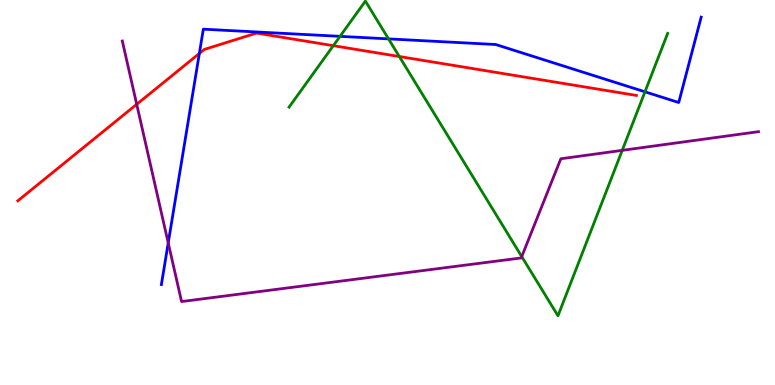[{'lines': ['blue', 'red'], 'intersections': [{'x': 2.57, 'y': 8.61}]}, {'lines': ['green', 'red'], 'intersections': [{'x': 4.3, 'y': 8.81}, {'x': 5.15, 'y': 8.53}]}, {'lines': ['purple', 'red'], 'intersections': [{'x': 1.76, 'y': 7.29}]}, {'lines': ['blue', 'green'], 'intersections': [{'x': 4.39, 'y': 9.06}, {'x': 5.01, 'y': 8.99}, {'x': 8.32, 'y': 7.62}]}, {'lines': ['blue', 'purple'], 'intersections': [{'x': 2.17, 'y': 3.69}]}, {'lines': ['green', 'purple'], 'intersections': [{'x': 6.73, 'y': 3.34}, {'x': 8.03, 'y': 6.09}]}]